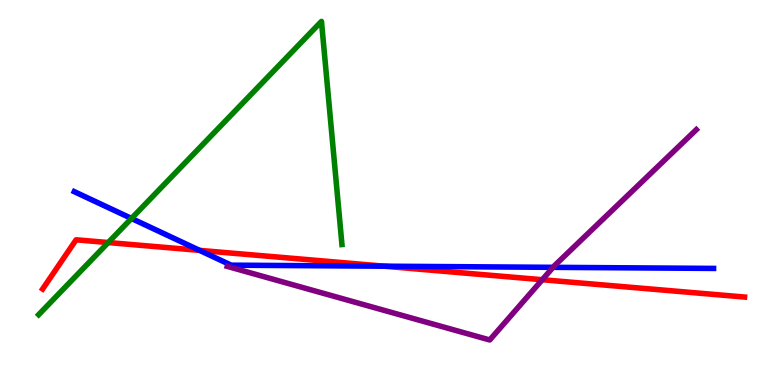[{'lines': ['blue', 'red'], 'intersections': [{'x': 2.58, 'y': 3.5}, {'x': 4.96, 'y': 3.09}]}, {'lines': ['green', 'red'], 'intersections': [{'x': 1.4, 'y': 3.7}]}, {'lines': ['purple', 'red'], 'intersections': [{'x': 7.0, 'y': 2.73}]}, {'lines': ['blue', 'green'], 'intersections': [{'x': 1.7, 'y': 4.33}]}, {'lines': ['blue', 'purple'], 'intersections': [{'x': 7.14, 'y': 3.06}]}, {'lines': ['green', 'purple'], 'intersections': []}]